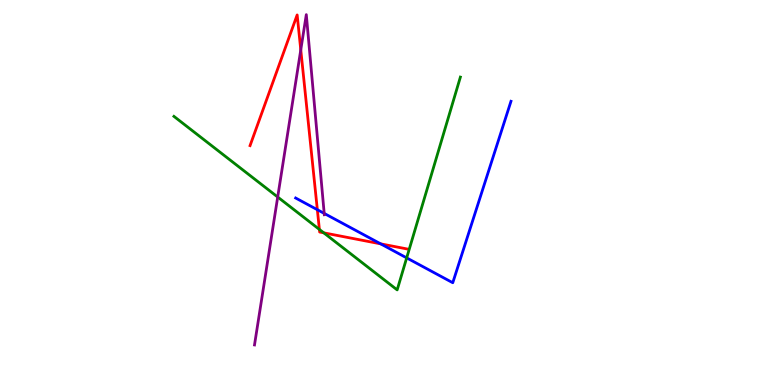[{'lines': ['blue', 'red'], 'intersections': [{'x': 4.09, 'y': 4.55}, {'x': 4.91, 'y': 3.67}]}, {'lines': ['green', 'red'], 'intersections': [{'x': 4.12, 'y': 4.04}, {'x': 4.18, 'y': 3.95}]}, {'lines': ['purple', 'red'], 'intersections': [{'x': 3.88, 'y': 8.71}]}, {'lines': ['blue', 'green'], 'intersections': [{'x': 5.25, 'y': 3.3}]}, {'lines': ['blue', 'purple'], 'intersections': [{'x': 4.18, 'y': 4.46}]}, {'lines': ['green', 'purple'], 'intersections': [{'x': 3.58, 'y': 4.88}]}]